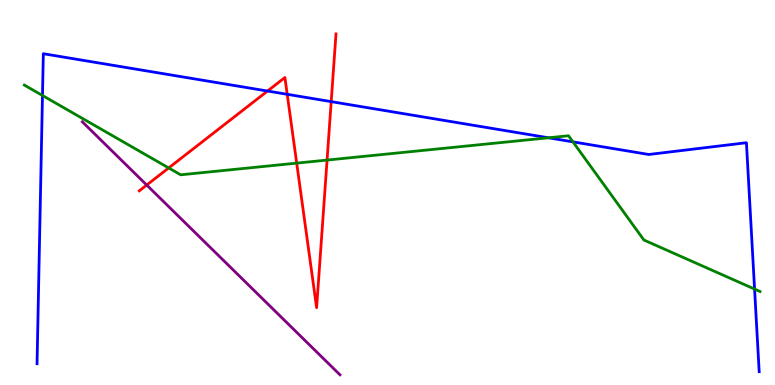[{'lines': ['blue', 'red'], 'intersections': [{'x': 3.45, 'y': 7.64}, {'x': 3.71, 'y': 7.55}, {'x': 4.27, 'y': 7.36}]}, {'lines': ['green', 'red'], 'intersections': [{'x': 2.18, 'y': 5.64}, {'x': 3.83, 'y': 5.76}, {'x': 4.22, 'y': 5.84}]}, {'lines': ['purple', 'red'], 'intersections': [{'x': 1.89, 'y': 5.19}]}, {'lines': ['blue', 'green'], 'intersections': [{'x': 0.548, 'y': 7.52}, {'x': 7.08, 'y': 6.42}, {'x': 7.39, 'y': 6.32}, {'x': 9.74, 'y': 2.49}]}, {'lines': ['blue', 'purple'], 'intersections': []}, {'lines': ['green', 'purple'], 'intersections': []}]